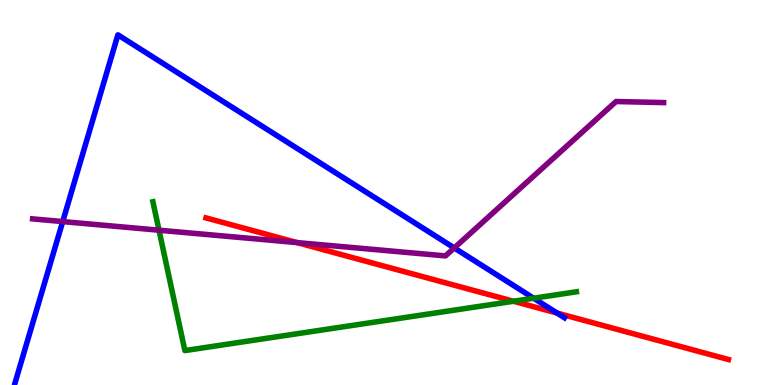[{'lines': ['blue', 'red'], 'intersections': [{'x': 7.19, 'y': 1.87}]}, {'lines': ['green', 'red'], 'intersections': [{'x': 6.63, 'y': 2.18}]}, {'lines': ['purple', 'red'], 'intersections': [{'x': 3.83, 'y': 3.7}]}, {'lines': ['blue', 'green'], 'intersections': [{'x': 6.89, 'y': 2.25}]}, {'lines': ['blue', 'purple'], 'intersections': [{'x': 0.809, 'y': 4.24}, {'x': 5.86, 'y': 3.56}]}, {'lines': ['green', 'purple'], 'intersections': [{'x': 2.05, 'y': 4.02}]}]